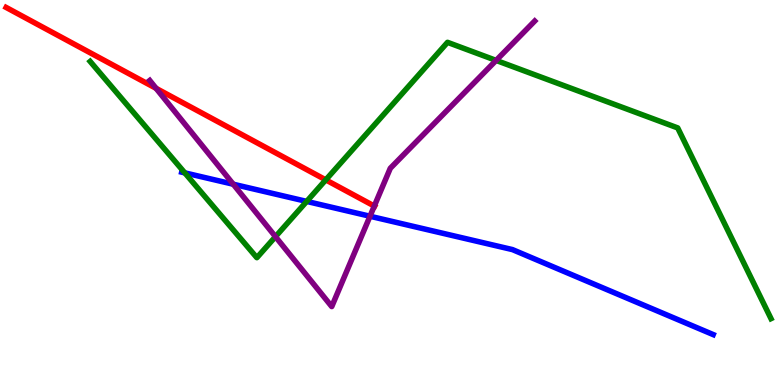[{'lines': ['blue', 'red'], 'intersections': []}, {'lines': ['green', 'red'], 'intersections': [{'x': 4.2, 'y': 5.33}]}, {'lines': ['purple', 'red'], 'intersections': [{'x': 2.01, 'y': 7.71}, {'x': 4.83, 'y': 4.65}]}, {'lines': ['blue', 'green'], 'intersections': [{'x': 2.38, 'y': 5.51}, {'x': 3.96, 'y': 4.77}]}, {'lines': ['blue', 'purple'], 'intersections': [{'x': 3.01, 'y': 5.22}, {'x': 4.77, 'y': 4.38}]}, {'lines': ['green', 'purple'], 'intersections': [{'x': 3.55, 'y': 3.85}, {'x': 6.4, 'y': 8.43}]}]